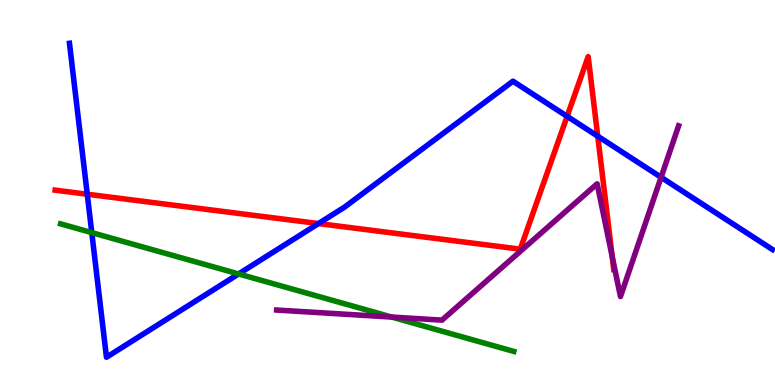[{'lines': ['blue', 'red'], 'intersections': [{'x': 1.13, 'y': 4.96}, {'x': 4.11, 'y': 4.19}, {'x': 7.32, 'y': 6.98}, {'x': 7.71, 'y': 6.46}]}, {'lines': ['green', 'red'], 'intersections': []}, {'lines': ['purple', 'red'], 'intersections': [{'x': 7.9, 'y': 3.34}]}, {'lines': ['blue', 'green'], 'intersections': [{'x': 1.18, 'y': 3.96}, {'x': 3.08, 'y': 2.88}]}, {'lines': ['blue', 'purple'], 'intersections': [{'x': 8.53, 'y': 5.4}]}, {'lines': ['green', 'purple'], 'intersections': [{'x': 5.06, 'y': 1.76}]}]